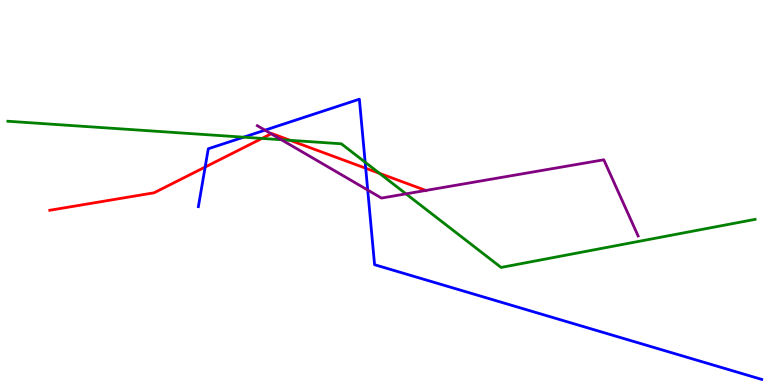[{'lines': ['blue', 'red'], 'intersections': [{'x': 2.65, 'y': 5.66}, {'x': 4.72, 'y': 5.63}]}, {'lines': ['green', 'red'], 'intersections': [{'x': 3.38, 'y': 6.4}, {'x': 3.74, 'y': 6.36}, {'x': 4.9, 'y': 5.5}]}, {'lines': ['purple', 'red'], 'intersections': [{'x': 3.5, 'y': 6.53}, {'x': 5.49, 'y': 5.05}]}, {'lines': ['blue', 'green'], 'intersections': [{'x': 3.14, 'y': 6.44}, {'x': 4.71, 'y': 5.79}]}, {'lines': ['blue', 'purple'], 'intersections': [{'x': 3.42, 'y': 6.62}, {'x': 4.74, 'y': 5.06}]}, {'lines': ['green', 'purple'], 'intersections': [{'x': 3.63, 'y': 6.37}, {'x': 5.24, 'y': 4.96}]}]